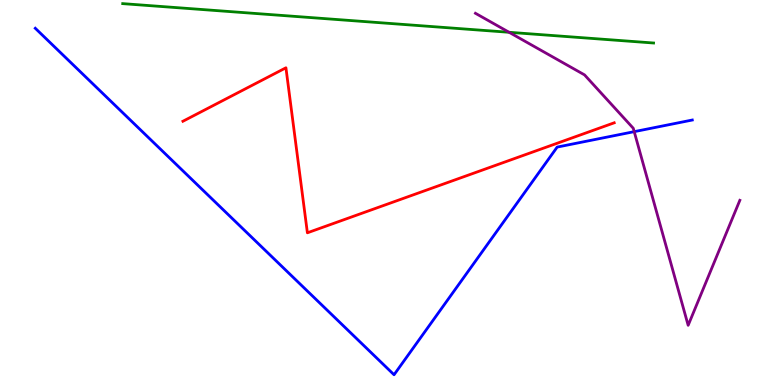[{'lines': ['blue', 'red'], 'intersections': []}, {'lines': ['green', 'red'], 'intersections': []}, {'lines': ['purple', 'red'], 'intersections': []}, {'lines': ['blue', 'green'], 'intersections': []}, {'lines': ['blue', 'purple'], 'intersections': [{'x': 8.18, 'y': 6.58}]}, {'lines': ['green', 'purple'], 'intersections': [{'x': 6.57, 'y': 9.16}]}]